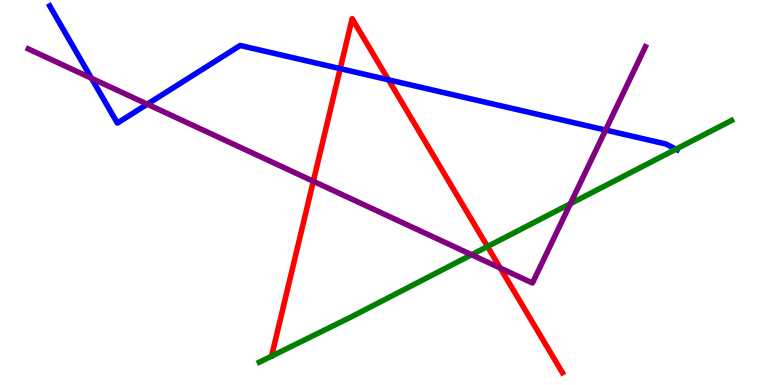[{'lines': ['blue', 'red'], 'intersections': [{'x': 4.39, 'y': 8.22}, {'x': 5.01, 'y': 7.93}]}, {'lines': ['green', 'red'], 'intersections': [{'x': 6.29, 'y': 3.6}]}, {'lines': ['purple', 'red'], 'intersections': [{'x': 4.04, 'y': 5.29}, {'x': 6.46, 'y': 3.04}]}, {'lines': ['blue', 'green'], 'intersections': [{'x': 8.72, 'y': 6.13}]}, {'lines': ['blue', 'purple'], 'intersections': [{'x': 1.18, 'y': 7.97}, {'x': 1.9, 'y': 7.29}, {'x': 7.81, 'y': 6.62}]}, {'lines': ['green', 'purple'], 'intersections': [{'x': 6.08, 'y': 3.38}, {'x': 7.36, 'y': 4.71}]}]